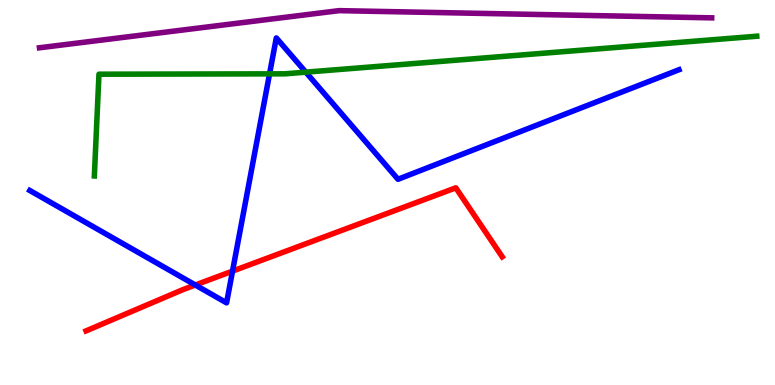[{'lines': ['blue', 'red'], 'intersections': [{'x': 2.52, 'y': 2.6}, {'x': 3.0, 'y': 2.96}]}, {'lines': ['green', 'red'], 'intersections': []}, {'lines': ['purple', 'red'], 'intersections': []}, {'lines': ['blue', 'green'], 'intersections': [{'x': 3.48, 'y': 8.08}, {'x': 3.95, 'y': 8.13}]}, {'lines': ['blue', 'purple'], 'intersections': []}, {'lines': ['green', 'purple'], 'intersections': []}]